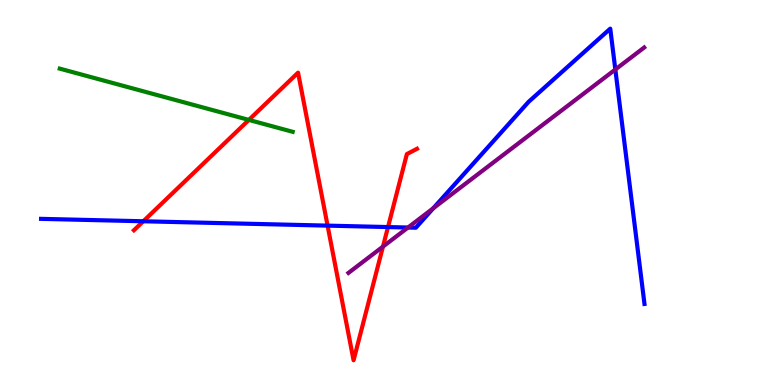[{'lines': ['blue', 'red'], 'intersections': [{'x': 1.85, 'y': 4.25}, {'x': 4.23, 'y': 4.14}, {'x': 5.01, 'y': 4.1}]}, {'lines': ['green', 'red'], 'intersections': [{'x': 3.21, 'y': 6.89}]}, {'lines': ['purple', 'red'], 'intersections': [{'x': 4.94, 'y': 3.59}]}, {'lines': ['blue', 'green'], 'intersections': []}, {'lines': ['blue', 'purple'], 'intersections': [{'x': 5.26, 'y': 4.09}, {'x': 5.59, 'y': 4.59}, {'x': 7.94, 'y': 8.19}]}, {'lines': ['green', 'purple'], 'intersections': []}]